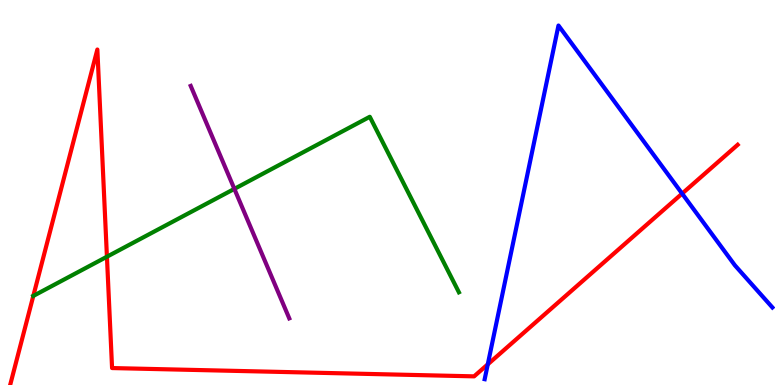[{'lines': ['blue', 'red'], 'intersections': [{'x': 6.29, 'y': 0.537}, {'x': 8.8, 'y': 4.97}]}, {'lines': ['green', 'red'], 'intersections': [{'x': 0.43, 'y': 2.31}, {'x': 1.38, 'y': 3.33}]}, {'lines': ['purple', 'red'], 'intersections': []}, {'lines': ['blue', 'green'], 'intersections': []}, {'lines': ['blue', 'purple'], 'intersections': []}, {'lines': ['green', 'purple'], 'intersections': [{'x': 3.02, 'y': 5.09}]}]